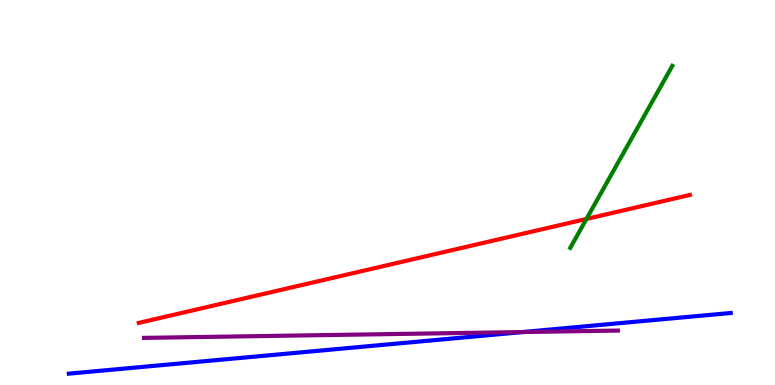[{'lines': ['blue', 'red'], 'intersections': []}, {'lines': ['green', 'red'], 'intersections': [{'x': 7.57, 'y': 4.31}]}, {'lines': ['purple', 'red'], 'intersections': []}, {'lines': ['blue', 'green'], 'intersections': []}, {'lines': ['blue', 'purple'], 'intersections': [{'x': 6.75, 'y': 1.38}]}, {'lines': ['green', 'purple'], 'intersections': []}]